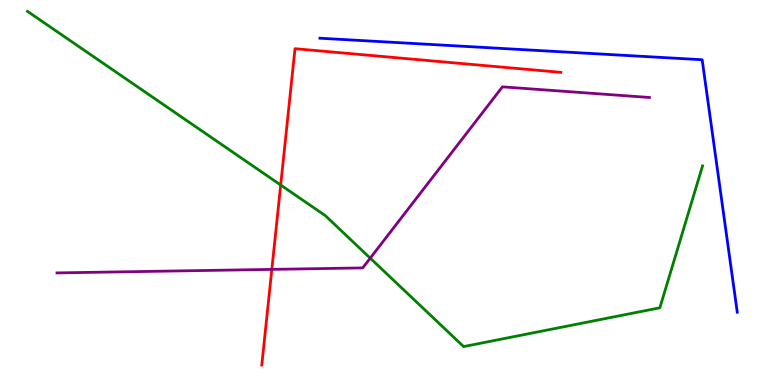[{'lines': ['blue', 'red'], 'intersections': []}, {'lines': ['green', 'red'], 'intersections': [{'x': 3.62, 'y': 5.19}]}, {'lines': ['purple', 'red'], 'intersections': [{'x': 3.51, 'y': 3.0}]}, {'lines': ['blue', 'green'], 'intersections': []}, {'lines': ['blue', 'purple'], 'intersections': []}, {'lines': ['green', 'purple'], 'intersections': [{'x': 4.78, 'y': 3.29}]}]